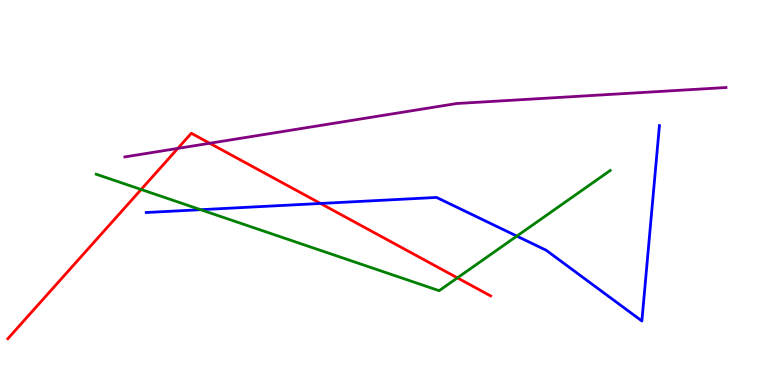[{'lines': ['blue', 'red'], 'intersections': [{'x': 4.14, 'y': 4.72}]}, {'lines': ['green', 'red'], 'intersections': [{'x': 1.82, 'y': 5.08}, {'x': 5.9, 'y': 2.78}]}, {'lines': ['purple', 'red'], 'intersections': [{'x': 2.29, 'y': 6.15}, {'x': 2.71, 'y': 6.28}]}, {'lines': ['blue', 'green'], 'intersections': [{'x': 2.59, 'y': 4.55}, {'x': 6.67, 'y': 3.87}]}, {'lines': ['blue', 'purple'], 'intersections': []}, {'lines': ['green', 'purple'], 'intersections': []}]